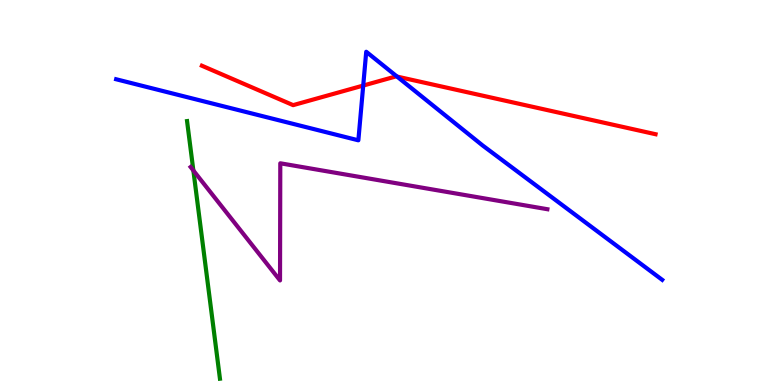[{'lines': ['blue', 'red'], 'intersections': [{'x': 4.69, 'y': 7.78}, {'x': 5.12, 'y': 8.01}]}, {'lines': ['green', 'red'], 'intersections': []}, {'lines': ['purple', 'red'], 'intersections': []}, {'lines': ['blue', 'green'], 'intersections': []}, {'lines': ['blue', 'purple'], 'intersections': []}, {'lines': ['green', 'purple'], 'intersections': [{'x': 2.5, 'y': 5.57}]}]